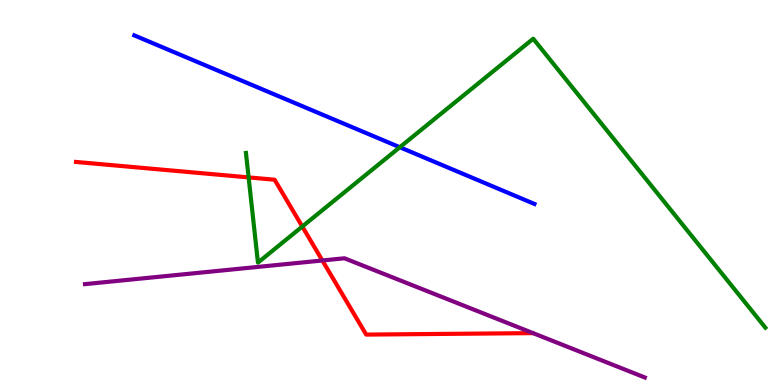[{'lines': ['blue', 'red'], 'intersections': []}, {'lines': ['green', 'red'], 'intersections': [{'x': 3.21, 'y': 5.39}, {'x': 3.9, 'y': 4.12}]}, {'lines': ['purple', 'red'], 'intersections': [{'x': 4.16, 'y': 3.23}]}, {'lines': ['blue', 'green'], 'intersections': [{'x': 5.16, 'y': 6.18}]}, {'lines': ['blue', 'purple'], 'intersections': []}, {'lines': ['green', 'purple'], 'intersections': []}]